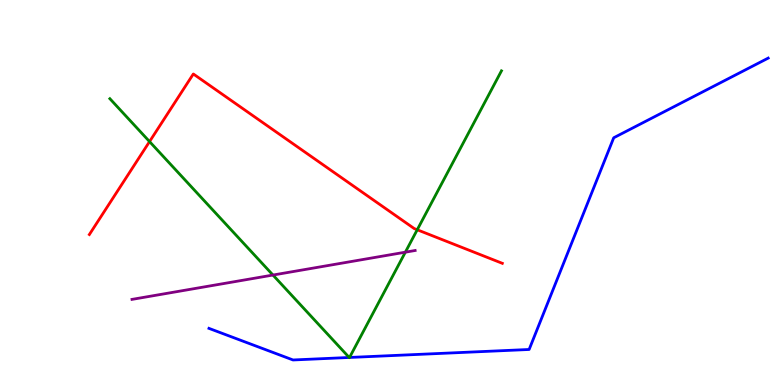[{'lines': ['blue', 'red'], 'intersections': []}, {'lines': ['green', 'red'], 'intersections': [{'x': 1.93, 'y': 6.32}, {'x': 5.38, 'y': 4.03}]}, {'lines': ['purple', 'red'], 'intersections': []}, {'lines': ['blue', 'green'], 'intersections': [{'x': 4.51, 'y': 0.715}, {'x': 4.51, 'y': 0.715}]}, {'lines': ['blue', 'purple'], 'intersections': []}, {'lines': ['green', 'purple'], 'intersections': [{'x': 3.52, 'y': 2.86}, {'x': 5.23, 'y': 3.45}]}]